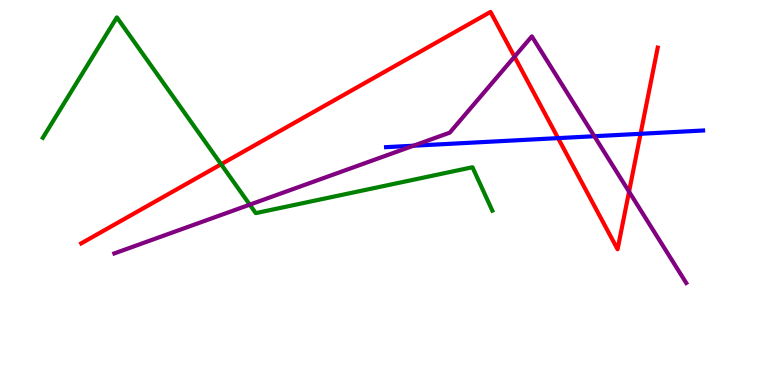[{'lines': ['blue', 'red'], 'intersections': [{'x': 7.2, 'y': 6.41}, {'x': 8.27, 'y': 6.52}]}, {'lines': ['green', 'red'], 'intersections': [{'x': 2.85, 'y': 5.73}]}, {'lines': ['purple', 'red'], 'intersections': [{'x': 6.64, 'y': 8.53}, {'x': 8.12, 'y': 5.02}]}, {'lines': ['blue', 'green'], 'intersections': []}, {'lines': ['blue', 'purple'], 'intersections': [{'x': 5.34, 'y': 6.22}, {'x': 7.67, 'y': 6.46}]}, {'lines': ['green', 'purple'], 'intersections': [{'x': 3.22, 'y': 4.68}]}]